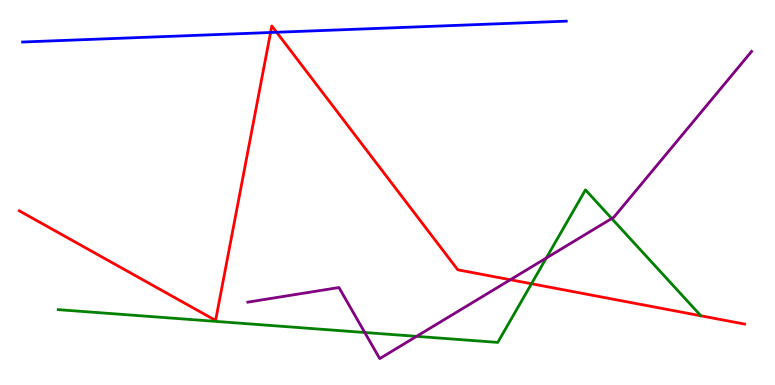[{'lines': ['blue', 'red'], 'intersections': [{'x': 3.49, 'y': 9.16}, {'x': 3.57, 'y': 9.16}]}, {'lines': ['green', 'red'], 'intersections': [{'x': 6.86, 'y': 2.63}]}, {'lines': ['purple', 'red'], 'intersections': [{'x': 6.58, 'y': 2.73}]}, {'lines': ['blue', 'green'], 'intersections': []}, {'lines': ['blue', 'purple'], 'intersections': []}, {'lines': ['green', 'purple'], 'intersections': [{'x': 4.71, 'y': 1.36}, {'x': 5.37, 'y': 1.26}, {'x': 7.05, 'y': 3.3}, {'x': 7.89, 'y': 4.32}]}]